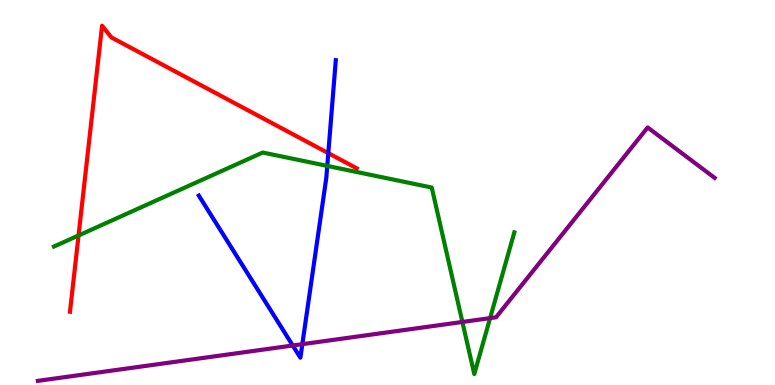[{'lines': ['blue', 'red'], 'intersections': [{'x': 4.24, 'y': 6.02}]}, {'lines': ['green', 'red'], 'intersections': [{'x': 1.01, 'y': 3.88}]}, {'lines': ['purple', 'red'], 'intersections': []}, {'lines': ['blue', 'green'], 'intersections': [{'x': 4.22, 'y': 5.69}]}, {'lines': ['blue', 'purple'], 'intersections': [{'x': 3.78, 'y': 1.03}, {'x': 3.9, 'y': 1.06}]}, {'lines': ['green', 'purple'], 'intersections': [{'x': 5.97, 'y': 1.64}, {'x': 6.32, 'y': 1.74}]}]